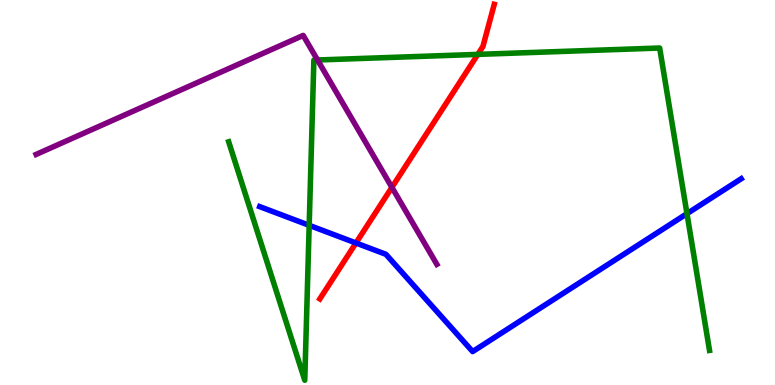[{'lines': ['blue', 'red'], 'intersections': [{'x': 4.59, 'y': 3.69}]}, {'lines': ['green', 'red'], 'intersections': [{'x': 6.17, 'y': 8.59}]}, {'lines': ['purple', 'red'], 'intersections': [{'x': 5.06, 'y': 5.13}]}, {'lines': ['blue', 'green'], 'intersections': [{'x': 3.99, 'y': 4.15}, {'x': 8.86, 'y': 4.45}]}, {'lines': ['blue', 'purple'], 'intersections': []}, {'lines': ['green', 'purple'], 'intersections': [{'x': 4.1, 'y': 8.44}]}]